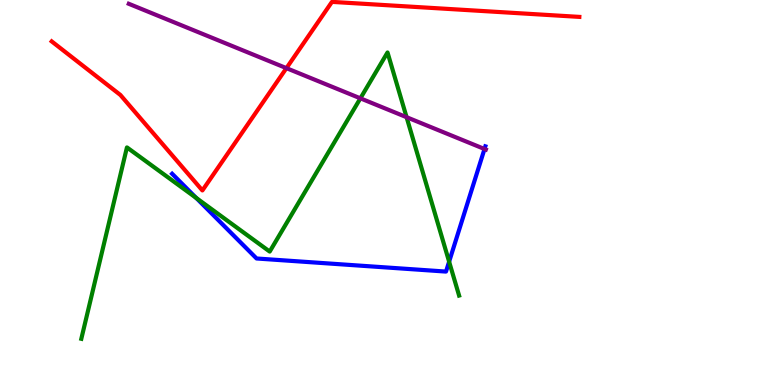[{'lines': ['blue', 'red'], 'intersections': []}, {'lines': ['green', 'red'], 'intersections': []}, {'lines': ['purple', 'red'], 'intersections': [{'x': 3.7, 'y': 8.23}]}, {'lines': ['blue', 'green'], 'intersections': [{'x': 2.53, 'y': 4.86}, {'x': 5.8, 'y': 3.2}]}, {'lines': ['blue', 'purple'], 'intersections': [{'x': 6.25, 'y': 6.13}]}, {'lines': ['green', 'purple'], 'intersections': [{'x': 4.65, 'y': 7.45}, {'x': 5.25, 'y': 6.96}]}]